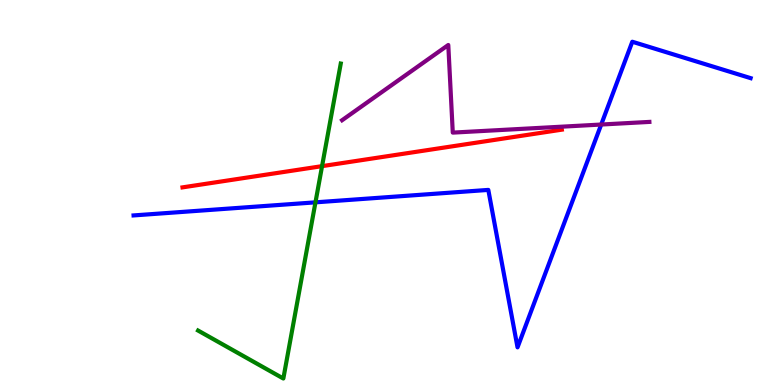[{'lines': ['blue', 'red'], 'intersections': []}, {'lines': ['green', 'red'], 'intersections': [{'x': 4.16, 'y': 5.68}]}, {'lines': ['purple', 'red'], 'intersections': []}, {'lines': ['blue', 'green'], 'intersections': [{'x': 4.07, 'y': 4.74}]}, {'lines': ['blue', 'purple'], 'intersections': [{'x': 7.76, 'y': 6.77}]}, {'lines': ['green', 'purple'], 'intersections': []}]